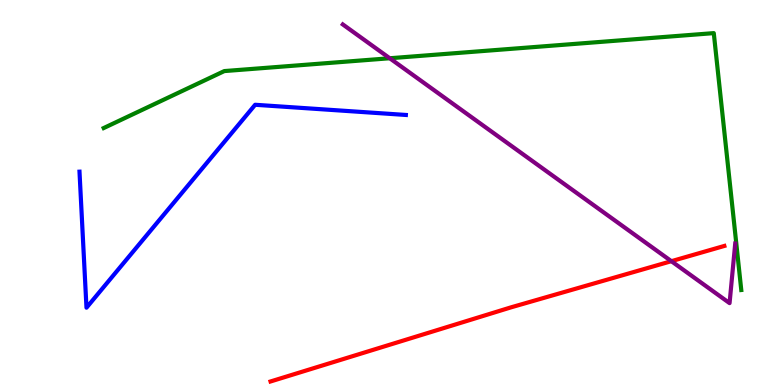[{'lines': ['blue', 'red'], 'intersections': []}, {'lines': ['green', 'red'], 'intersections': []}, {'lines': ['purple', 'red'], 'intersections': [{'x': 8.66, 'y': 3.22}]}, {'lines': ['blue', 'green'], 'intersections': []}, {'lines': ['blue', 'purple'], 'intersections': []}, {'lines': ['green', 'purple'], 'intersections': [{'x': 5.03, 'y': 8.49}]}]